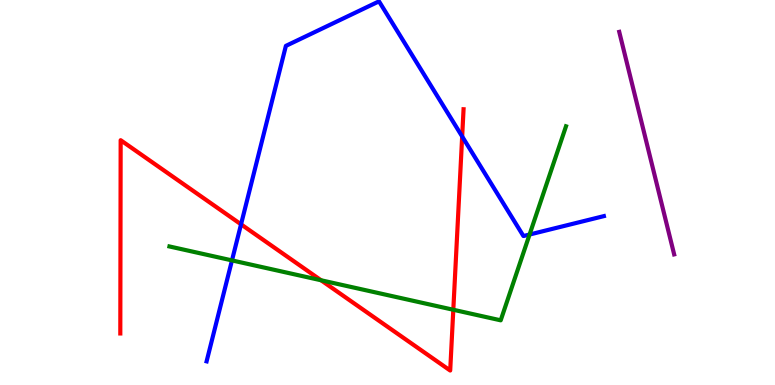[{'lines': ['blue', 'red'], 'intersections': [{'x': 3.11, 'y': 4.17}, {'x': 5.96, 'y': 6.46}]}, {'lines': ['green', 'red'], 'intersections': [{'x': 4.14, 'y': 2.72}, {'x': 5.85, 'y': 1.95}]}, {'lines': ['purple', 'red'], 'intersections': []}, {'lines': ['blue', 'green'], 'intersections': [{'x': 2.99, 'y': 3.24}, {'x': 6.83, 'y': 3.91}]}, {'lines': ['blue', 'purple'], 'intersections': []}, {'lines': ['green', 'purple'], 'intersections': []}]